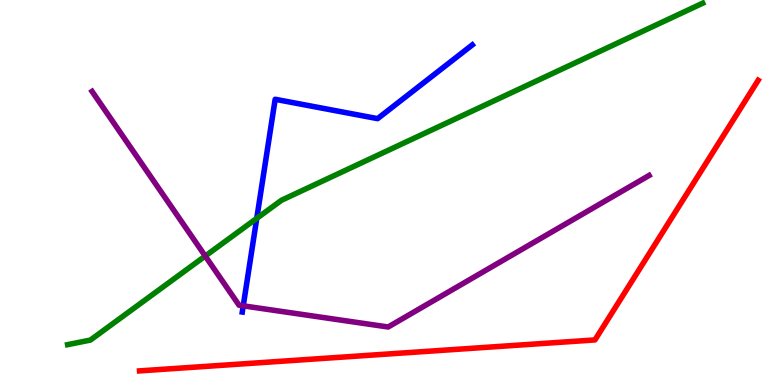[{'lines': ['blue', 'red'], 'intersections': []}, {'lines': ['green', 'red'], 'intersections': []}, {'lines': ['purple', 'red'], 'intersections': []}, {'lines': ['blue', 'green'], 'intersections': [{'x': 3.31, 'y': 4.33}]}, {'lines': ['blue', 'purple'], 'intersections': [{'x': 3.14, 'y': 2.06}]}, {'lines': ['green', 'purple'], 'intersections': [{'x': 2.65, 'y': 3.35}]}]